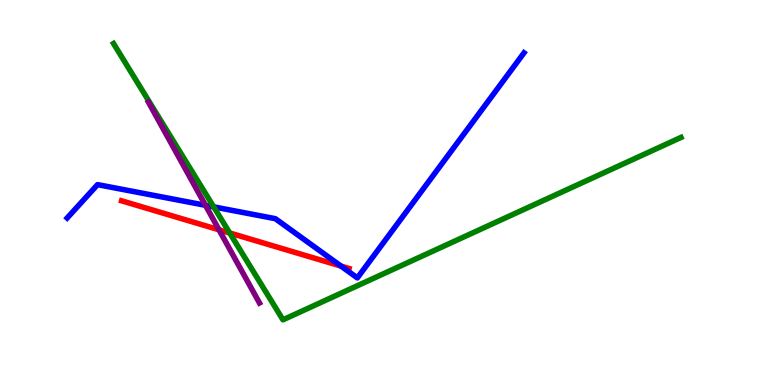[{'lines': ['blue', 'red'], 'intersections': [{'x': 4.4, 'y': 3.09}]}, {'lines': ['green', 'red'], 'intersections': [{'x': 2.96, 'y': 3.95}]}, {'lines': ['purple', 'red'], 'intersections': [{'x': 2.83, 'y': 4.03}]}, {'lines': ['blue', 'green'], 'intersections': [{'x': 2.76, 'y': 4.63}]}, {'lines': ['blue', 'purple'], 'intersections': [{'x': 2.65, 'y': 4.67}]}, {'lines': ['green', 'purple'], 'intersections': []}]